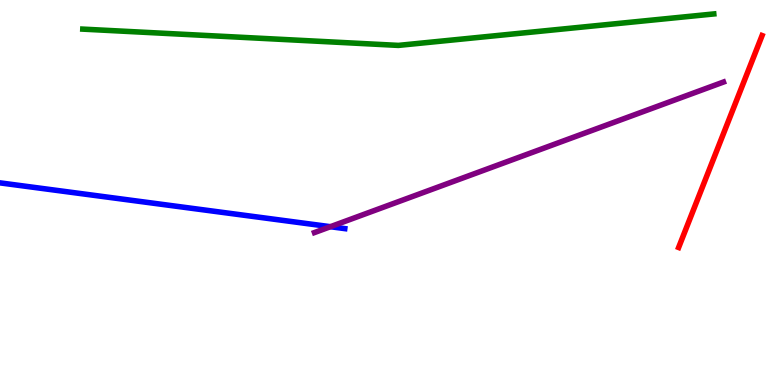[{'lines': ['blue', 'red'], 'intersections': []}, {'lines': ['green', 'red'], 'intersections': []}, {'lines': ['purple', 'red'], 'intersections': []}, {'lines': ['blue', 'green'], 'intersections': []}, {'lines': ['blue', 'purple'], 'intersections': [{'x': 4.26, 'y': 4.11}]}, {'lines': ['green', 'purple'], 'intersections': []}]